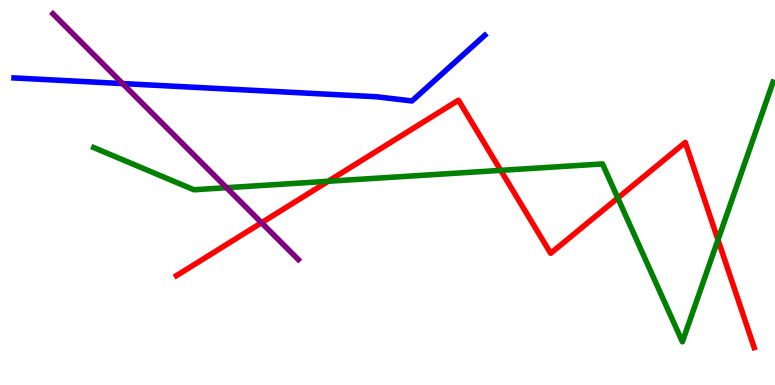[{'lines': ['blue', 'red'], 'intersections': []}, {'lines': ['green', 'red'], 'intersections': [{'x': 4.23, 'y': 5.29}, {'x': 6.46, 'y': 5.58}, {'x': 7.97, 'y': 4.86}, {'x': 9.26, 'y': 3.77}]}, {'lines': ['purple', 'red'], 'intersections': [{'x': 3.37, 'y': 4.21}]}, {'lines': ['blue', 'green'], 'intersections': []}, {'lines': ['blue', 'purple'], 'intersections': [{'x': 1.58, 'y': 7.83}]}, {'lines': ['green', 'purple'], 'intersections': [{'x': 2.92, 'y': 5.12}]}]